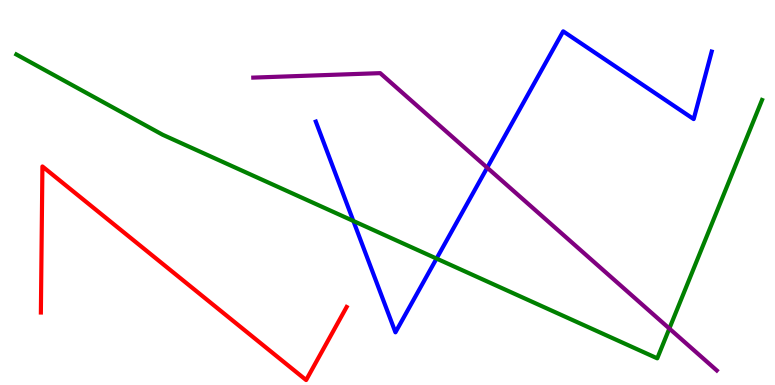[{'lines': ['blue', 'red'], 'intersections': []}, {'lines': ['green', 'red'], 'intersections': []}, {'lines': ['purple', 'red'], 'intersections': []}, {'lines': ['blue', 'green'], 'intersections': [{'x': 4.56, 'y': 4.26}, {'x': 5.63, 'y': 3.28}]}, {'lines': ['blue', 'purple'], 'intersections': [{'x': 6.29, 'y': 5.64}]}, {'lines': ['green', 'purple'], 'intersections': [{'x': 8.64, 'y': 1.47}]}]